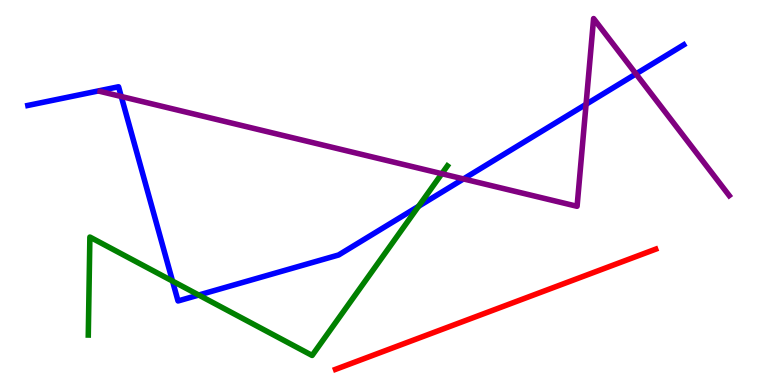[{'lines': ['blue', 'red'], 'intersections': []}, {'lines': ['green', 'red'], 'intersections': []}, {'lines': ['purple', 'red'], 'intersections': []}, {'lines': ['blue', 'green'], 'intersections': [{'x': 2.23, 'y': 2.7}, {'x': 2.56, 'y': 2.34}, {'x': 5.4, 'y': 4.64}]}, {'lines': ['blue', 'purple'], 'intersections': [{'x': 1.56, 'y': 7.49}, {'x': 5.98, 'y': 5.35}, {'x': 7.56, 'y': 7.29}, {'x': 8.21, 'y': 8.08}]}, {'lines': ['green', 'purple'], 'intersections': [{'x': 5.7, 'y': 5.49}]}]